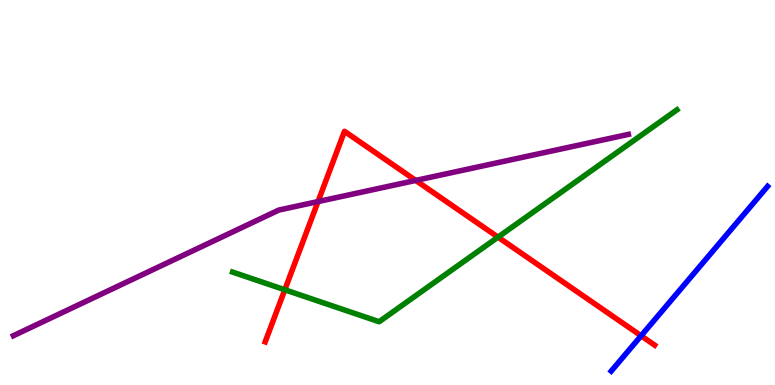[{'lines': ['blue', 'red'], 'intersections': [{'x': 8.27, 'y': 1.28}]}, {'lines': ['green', 'red'], 'intersections': [{'x': 3.67, 'y': 2.47}, {'x': 6.43, 'y': 3.84}]}, {'lines': ['purple', 'red'], 'intersections': [{'x': 4.1, 'y': 4.76}, {'x': 5.36, 'y': 5.31}]}, {'lines': ['blue', 'green'], 'intersections': []}, {'lines': ['blue', 'purple'], 'intersections': []}, {'lines': ['green', 'purple'], 'intersections': []}]